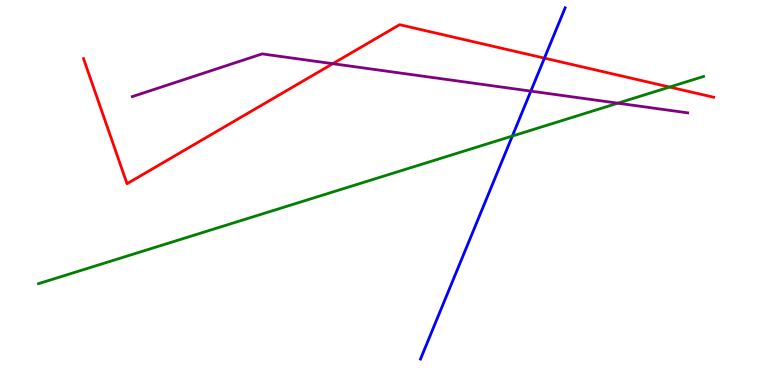[{'lines': ['blue', 'red'], 'intersections': [{'x': 7.02, 'y': 8.49}]}, {'lines': ['green', 'red'], 'intersections': [{'x': 8.64, 'y': 7.74}]}, {'lines': ['purple', 'red'], 'intersections': [{'x': 4.29, 'y': 8.35}]}, {'lines': ['blue', 'green'], 'intersections': [{'x': 6.61, 'y': 6.47}]}, {'lines': ['blue', 'purple'], 'intersections': [{'x': 6.85, 'y': 7.63}]}, {'lines': ['green', 'purple'], 'intersections': [{'x': 7.97, 'y': 7.32}]}]